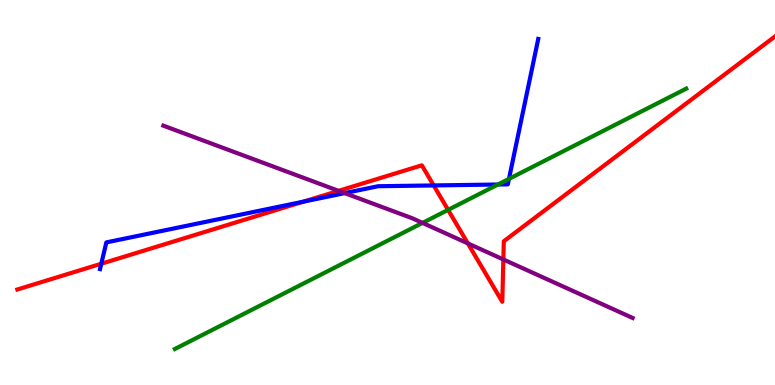[{'lines': ['blue', 'red'], 'intersections': [{'x': 1.31, 'y': 3.15}, {'x': 3.92, 'y': 4.76}, {'x': 5.6, 'y': 5.18}]}, {'lines': ['green', 'red'], 'intersections': [{'x': 5.78, 'y': 4.55}]}, {'lines': ['purple', 'red'], 'intersections': [{'x': 4.37, 'y': 5.04}, {'x': 6.04, 'y': 3.68}, {'x': 6.49, 'y': 3.26}]}, {'lines': ['blue', 'green'], 'intersections': [{'x': 6.43, 'y': 5.21}, {'x': 6.57, 'y': 5.35}]}, {'lines': ['blue', 'purple'], 'intersections': [{'x': 4.45, 'y': 4.98}]}, {'lines': ['green', 'purple'], 'intersections': [{'x': 5.45, 'y': 4.21}]}]